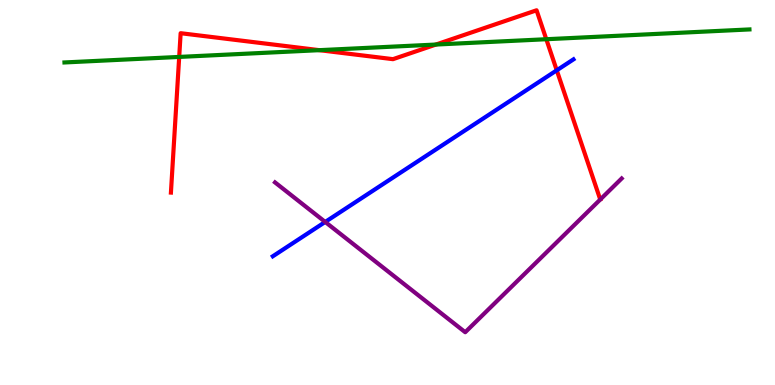[{'lines': ['blue', 'red'], 'intersections': [{'x': 7.18, 'y': 8.17}]}, {'lines': ['green', 'red'], 'intersections': [{'x': 2.31, 'y': 8.52}, {'x': 4.12, 'y': 8.7}, {'x': 5.62, 'y': 8.84}, {'x': 7.05, 'y': 8.98}]}, {'lines': ['purple', 'red'], 'intersections': []}, {'lines': ['blue', 'green'], 'intersections': []}, {'lines': ['blue', 'purple'], 'intersections': [{'x': 4.2, 'y': 4.24}]}, {'lines': ['green', 'purple'], 'intersections': []}]